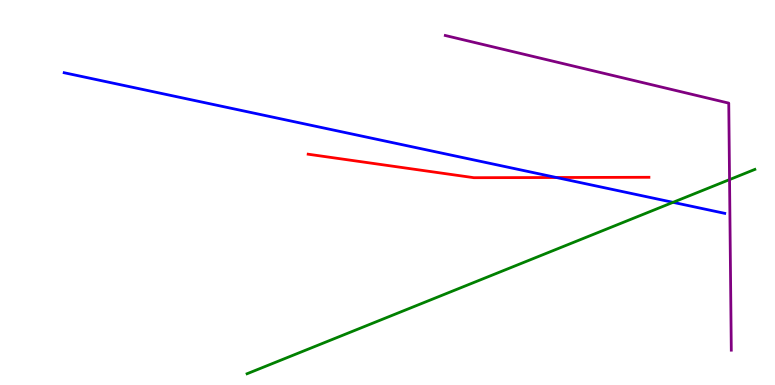[{'lines': ['blue', 'red'], 'intersections': [{'x': 7.18, 'y': 5.39}]}, {'lines': ['green', 'red'], 'intersections': []}, {'lines': ['purple', 'red'], 'intersections': []}, {'lines': ['blue', 'green'], 'intersections': [{'x': 8.68, 'y': 4.74}]}, {'lines': ['blue', 'purple'], 'intersections': []}, {'lines': ['green', 'purple'], 'intersections': [{'x': 9.41, 'y': 5.34}]}]